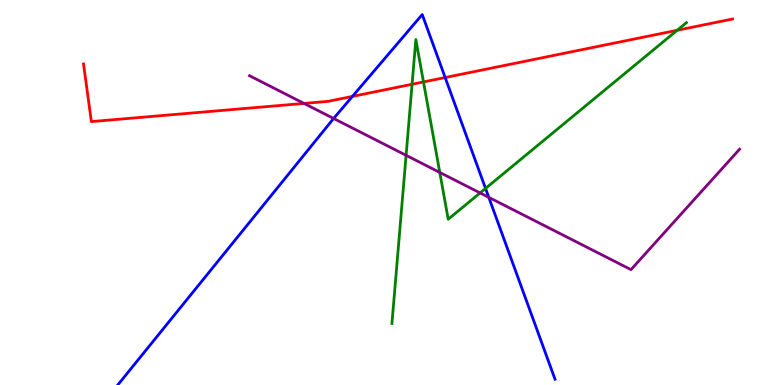[{'lines': ['blue', 'red'], 'intersections': [{'x': 4.55, 'y': 7.5}, {'x': 5.74, 'y': 7.99}]}, {'lines': ['green', 'red'], 'intersections': [{'x': 5.32, 'y': 7.81}, {'x': 5.46, 'y': 7.87}, {'x': 8.74, 'y': 9.21}]}, {'lines': ['purple', 'red'], 'intersections': [{'x': 3.92, 'y': 7.31}]}, {'lines': ['blue', 'green'], 'intersections': [{'x': 6.27, 'y': 5.11}]}, {'lines': ['blue', 'purple'], 'intersections': [{'x': 4.3, 'y': 6.92}, {'x': 6.31, 'y': 4.87}]}, {'lines': ['green', 'purple'], 'intersections': [{'x': 5.24, 'y': 5.97}, {'x': 5.67, 'y': 5.52}, {'x': 6.19, 'y': 4.99}]}]